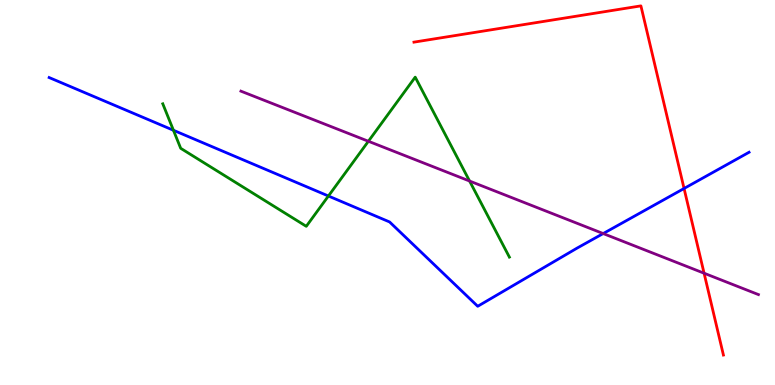[{'lines': ['blue', 'red'], 'intersections': [{'x': 8.83, 'y': 5.1}]}, {'lines': ['green', 'red'], 'intersections': []}, {'lines': ['purple', 'red'], 'intersections': [{'x': 9.08, 'y': 2.9}]}, {'lines': ['blue', 'green'], 'intersections': [{'x': 2.24, 'y': 6.62}, {'x': 4.24, 'y': 4.91}]}, {'lines': ['blue', 'purple'], 'intersections': [{'x': 7.78, 'y': 3.93}]}, {'lines': ['green', 'purple'], 'intersections': [{'x': 4.75, 'y': 6.33}, {'x': 6.06, 'y': 5.3}]}]